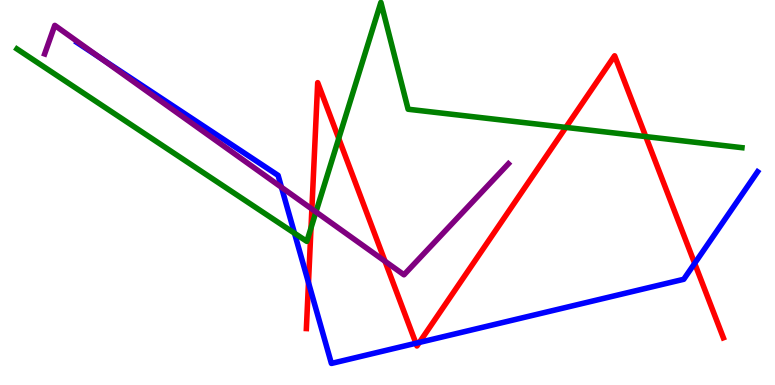[{'lines': ['blue', 'red'], 'intersections': [{'x': 3.98, 'y': 2.66}, {'x': 5.37, 'y': 1.08}, {'x': 5.41, 'y': 1.11}, {'x': 8.96, 'y': 3.16}]}, {'lines': ['green', 'red'], 'intersections': [{'x': 4.01, 'y': 4.08}, {'x': 4.37, 'y': 6.4}, {'x': 7.3, 'y': 6.69}, {'x': 8.33, 'y': 6.45}]}, {'lines': ['purple', 'red'], 'intersections': [{'x': 4.02, 'y': 4.57}, {'x': 4.97, 'y': 3.21}]}, {'lines': ['blue', 'green'], 'intersections': [{'x': 3.8, 'y': 3.94}]}, {'lines': ['blue', 'purple'], 'intersections': [{'x': 1.3, 'y': 8.49}, {'x': 3.63, 'y': 5.13}]}, {'lines': ['green', 'purple'], 'intersections': [{'x': 4.08, 'y': 4.5}]}]